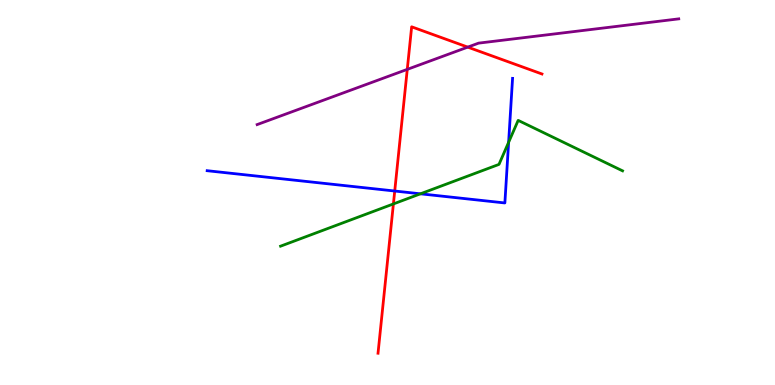[{'lines': ['blue', 'red'], 'intersections': [{'x': 5.09, 'y': 5.04}]}, {'lines': ['green', 'red'], 'intersections': [{'x': 5.08, 'y': 4.7}]}, {'lines': ['purple', 'red'], 'intersections': [{'x': 5.26, 'y': 8.2}, {'x': 6.04, 'y': 8.78}]}, {'lines': ['blue', 'green'], 'intersections': [{'x': 5.42, 'y': 4.97}, {'x': 6.56, 'y': 6.3}]}, {'lines': ['blue', 'purple'], 'intersections': []}, {'lines': ['green', 'purple'], 'intersections': []}]